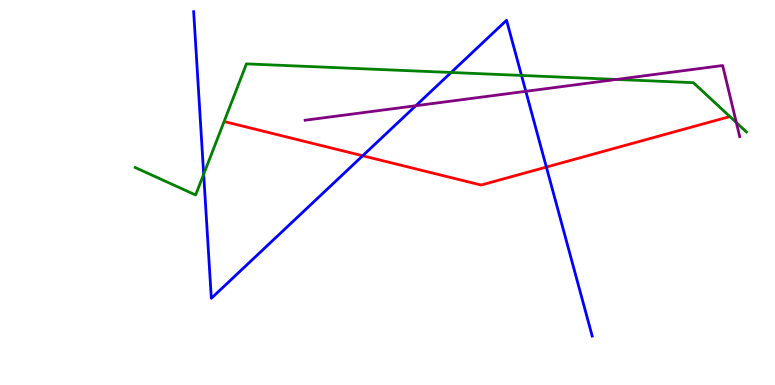[{'lines': ['blue', 'red'], 'intersections': [{'x': 4.68, 'y': 5.95}, {'x': 7.05, 'y': 5.66}]}, {'lines': ['green', 'red'], 'intersections': []}, {'lines': ['purple', 'red'], 'intersections': []}, {'lines': ['blue', 'green'], 'intersections': [{'x': 2.63, 'y': 5.47}, {'x': 5.82, 'y': 8.12}, {'x': 6.73, 'y': 8.04}]}, {'lines': ['blue', 'purple'], 'intersections': [{'x': 5.37, 'y': 7.25}, {'x': 6.78, 'y': 7.63}]}, {'lines': ['green', 'purple'], 'intersections': [{'x': 7.96, 'y': 7.94}, {'x': 9.5, 'y': 6.82}]}]